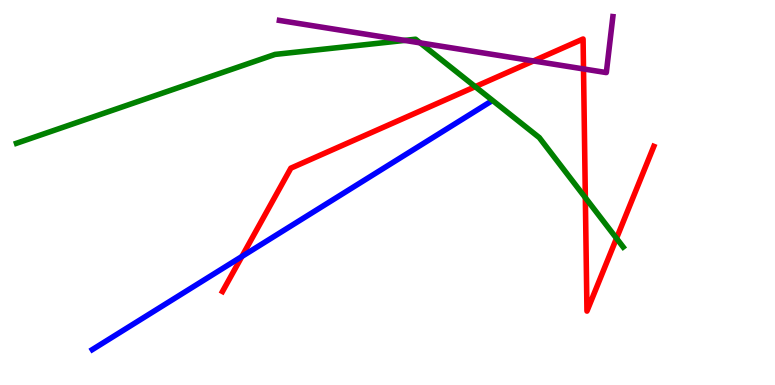[{'lines': ['blue', 'red'], 'intersections': [{'x': 3.12, 'y': 3.34}]}, {'lines': ['green', 'red'], 'intersections': [{'x': 6.13, 'y': 7.75}, {'x': 7.55, 'y': 4.87}, {'x': 7.95, 'y': 3.81}]}, {'lines': ['purple', 'red'], 'intersections': [{'x': 6.88, 'y': 8.42}, {'x': 7.53, 'y': 8.21}]}, {'lines': ['blue', 'green'], 'intersections': []}, {'lines': ['blue', 'purple'], 'intersections': []}, {'lines': ['green', 'purple'], 'intersections': [{'x': 5.22, 'y': 8.95}, {'x': 5.42, 'y': 8.89}]}]